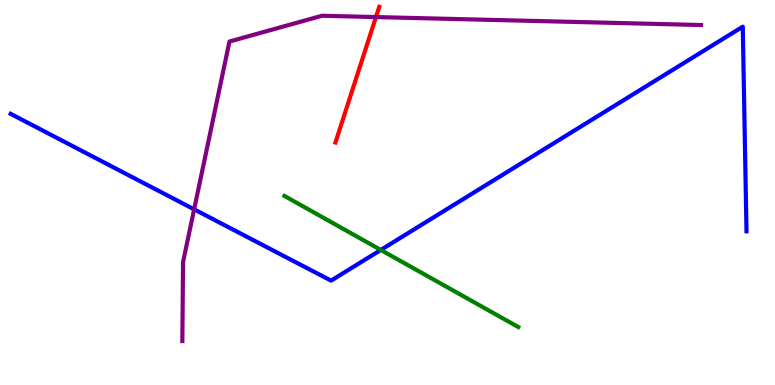[{'lines': ['blue', 'red'], 'intersections': []}, {'lines': ['green', 'red'], 'intersections': []}, {'lines': ['purple', 'red'], 'intersections': [{'x': 4.85, 'y': 9.56}]}, {'lines': ['blue', 'green'], 'intersections': [{'x': 4.91, 'y': 3.51}]}, {'lines': ['blue', 'purple'], 'intersections': [{'x': 2.5, 'y': 4.56}]}, {'lines': ['green', 'purple'], 'intersections': []}]